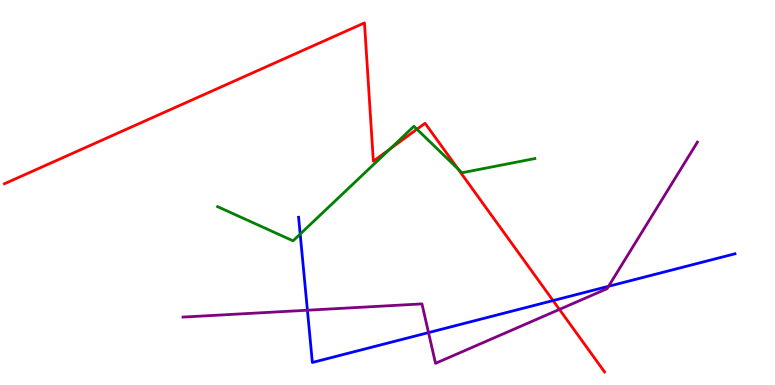[{'lines': ['blue', 'red'], 'intersections': [{'x': 7.14, 'y': 2.19}]}, {'lines': ['green', 'red'], 'intersections': [{'x': 5.03, 'y': 6.13}, {'x': 5.38, 'y': 6.64}, {'x': 5.91, 'y': 5.61}]}, {'lines': ['purple', 'red'], 'intersections': [{'x': 7.22, 'y': 1.96}]}, {'lines': ['blue', 'green'], 'intersections': [{'x': 3.87, 'y': 3.92}]}, {'lines': ['blue', 'purple'], 'intersections': [{'x': 3.97, 'y': 1.94}, {'x': 5.53, 'y': 1.36}, {'x': 7.85, 'y': 2.56}]}, {'lines': ['green', 'purple'], 'intersections': []}]